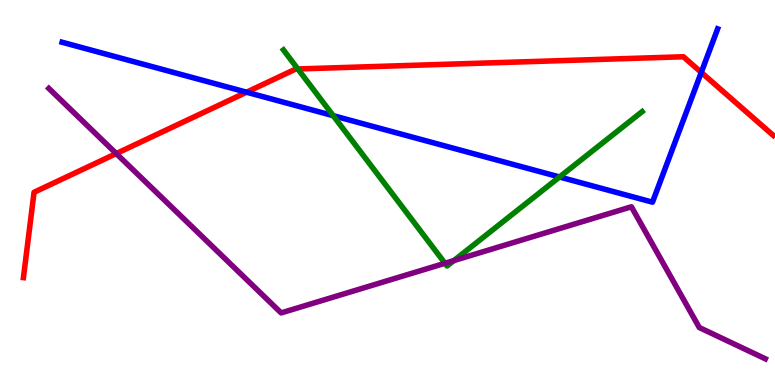[{'lines': ['blue', 'red'], 'intersections': [{'x': 3.18, 'y': 7.61}, {'x': 9.05, 'y': 8.12}]}, {'lines': ['green', 'red'], 'intersections': [{'x': 3.84, 'y': 8.21}]}, {'lines': ['purple', 'red'], 'intersections': [{'x': 1.5, 'y': 6.01}]}, {'lines': ['blue', 'green'], 'intersections': [{'x': 4.3, 'y': 7.0}, {'x': 7.22, 'y': 5.4}]}, {'lines': ['blue', 'purple'], 'intersections': []}, {'lines': ['green', 'purple'], 'intersections': [{'x': 5.74, 'y': 3.16}, {'x': 5.86, 'y': 3.23}]}]